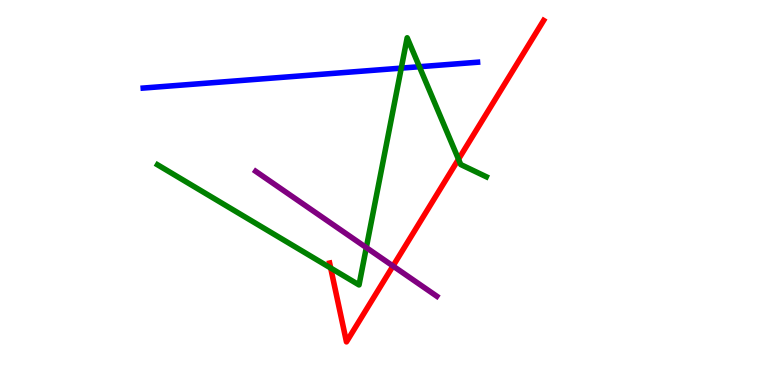[{'lines': ['blue', 'red'], 'intersections': []}, {'lines': ['green', 'red'], 'intersections': [{'x': 4.27, 'y': 3.04}, {'x': 5.92, 'y': 5.86}]}, {'lines': ['purple', 'red'], 'intersections': [{'x': 5.07, 'y': 3.09}]}, {'lines': ['blue', 'green'], 'intersections': [{'x': 5.18, 'y': 8.23}, {'x': 5.41, 'y': 8.27}]}, {'lines': ['blue', 'purple'], 'intersections': []}, {'lines': ['green', 'purple'], 'intersections': [{'x': 4.73, 'y': 3.57}]}]